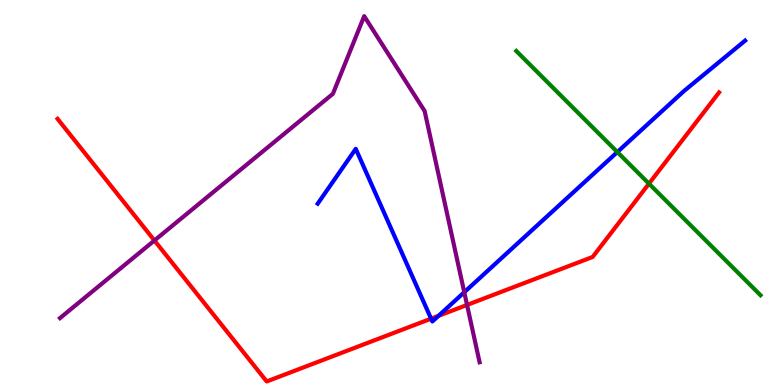[{'lines': ['blue', 'red'], 'intersections': [{'x': 5.56, 'y': 1.72}, {'x': 5.66, 'y': 1.8}]}, {'lines': ['green', 'red'], 'intersections': [{'x': 8.37, 'y': 5.23}]}, {'lines': ['purple', 'red'], 'intersections': [{'x': 1.99, 'y': 3.75}, {'x': 6.03, 'y': 2.08}]}, {'lines': ['blue', 'green'], 'intersections': [{'x': 7.97, 'y': 6.05}]}, {'lines': ['blue', 'purple'], 'intersections': [{'x': 5.99, 'y': 2.41}]}, {'lines': ['green', 'purple'], 'intersections': []}]